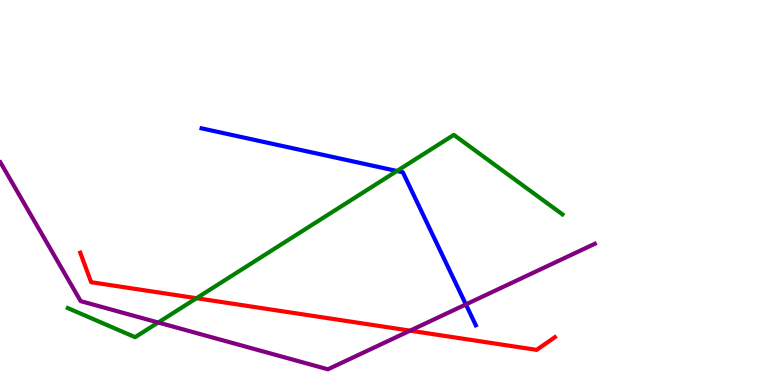[{'lines': ['blue', 'red'], 'intersections': []}, {'lines': ['green', 'red'], 'intersections': [{'x': 2.54, 'y': 2.25}]}, {'lines': ['purple', 'red'], 'intersections': [{'x': 5.29, 'y': 1.41}]}, {'lines': ['blue', 'green'], 'intersections': [{'x': 5.12, 'y': 5.56}]}, {'lines': ['blue', 'purple'], 'intersections': [{'x': 6.01, 'y': 2.09}]}, {'lines': ['green', 'purple'], 'intersections': [{'x': 2.04, 'y': 1.62}]}]